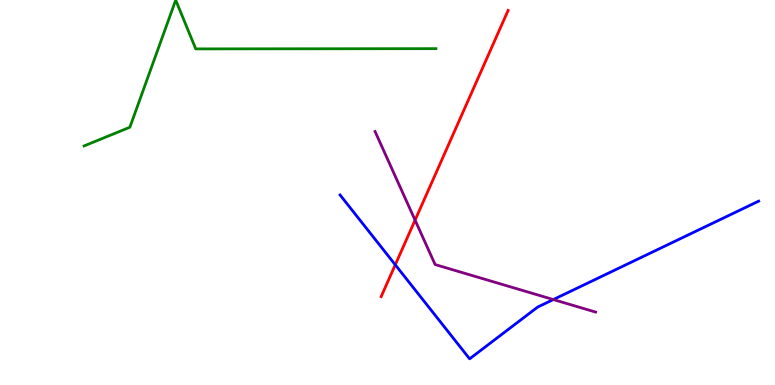[{'lines': ['blue', 'red'], 'intersections': [{'x': 5.1, 'y': 3.12}]}, {'lines': ['green', 'red'], 'intersections': []}, {'lines': ['purple', 'red'], 'intersections': [{'x': 5.36, 'y': 4.28}]}, {'lines': ['blue', 'green'], 'intersections': []}, {'lines': ['blue', 'purple'], 'intersections': [{'x': 7.14, 'y': 2.22}]}, {'lines': ['green', 'purple'], 'intersections': []}]